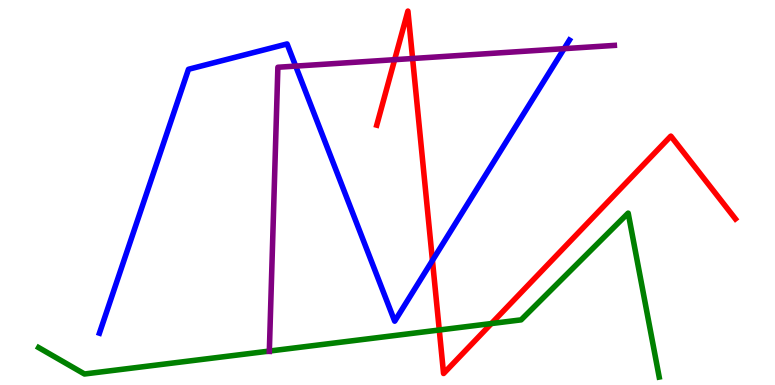[{'lines': ['blue', 'red'], 'intersections': [{'x': 5.58, 'y': 3.23}]}, {'lines': ['green', 'red'], 'intersections': [{'x': 5.67, 'y': 1.43}, {'x': 6.34, 'y': 1.6}]}, {'lines': ['purple', 'red'], 'intersections': [{'x': 5.09, 'y': 8.45}, {'x': 5.32, 'y': 8.48}]}, {'lines': ['blue', 'green'], 'intersections': []}, {'lines': ['blue', 'purple'], 'intersections': [{'x': 3.82, 'y': 8.28}, {'x': 7.28, 'y': 8.74}]}, {'lines': ['green', 'purple'], 'intersections': [{'x': 3.48, 'y': 0.881}]}]